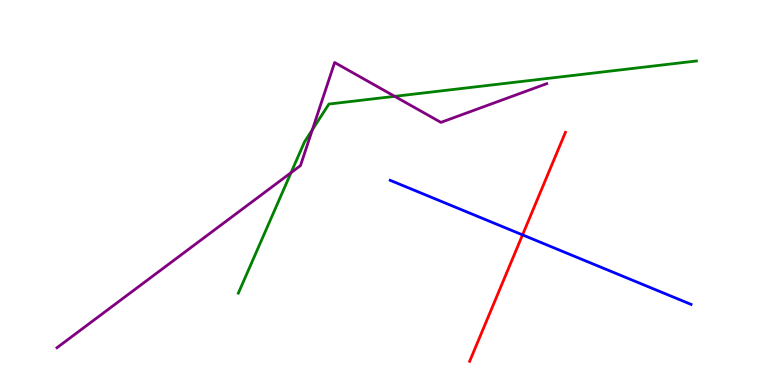[{'lines': ['blue', 'red'], 'intersections': [{'x': 6.74, 'y': 3.9}]}, {'lines': ['green', 'red'], 'intersections': []}, {'lines': ['purple', 'red'], 'intersections': []}, {'lines': ['blue', 'green'], 'intersections': []}, {'lines': ['blue', 'purple'], 'intersections': []}, {'lines': ['green', 'purple'], 'intersections': [{'x': 3.76, 'y': 5.52}, {'x': 4.03, 'y': 6.63}, {'x': 5.09, 'y': 7.5}]}]